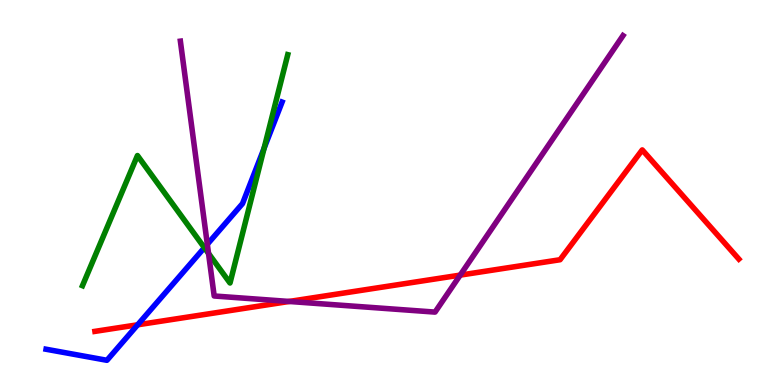[{'lines': ['blue', 'red'], 'intersections': [{'x': 1.78, 'y': 1.56}]}, {'lines': ['green', 'red'], 'intersections': []}, {'lines': ['purple', 'red'], 'intersections': [{'x': 3.73, 'y': 2.17}, {'x': 5.94, 'y': 2.85}]}, {'lines': ['blue', 'green'], 'intersections': [{'x': 2.64, 'y': 3.57}, {'x': 3.41, 'y': 6.15}]}, {'lines': ['blue', 'purple'], 'intersections': [{'x': 2.68, 'y': 3.66}]}, {'lines': ['green', 'purple'], 'intersections': [{'x': 2.69, 'y': 3.42}]}]